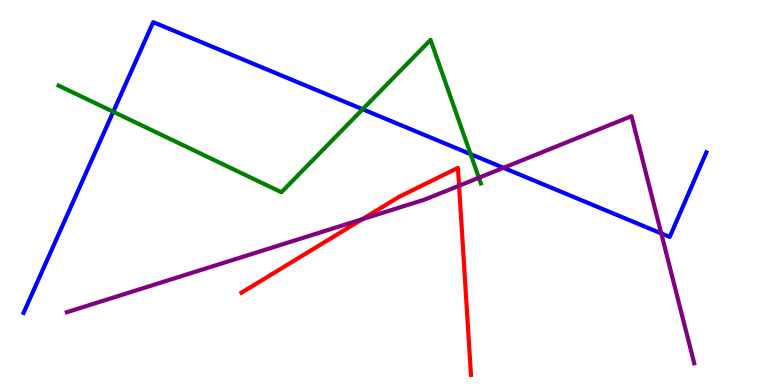[{'lines': ['blue', 'red'], 'intersections': []}, {'lines': ['green', 'red'], 'intersections': []}, {'lines': ['purple', 'red'], 'intersections': [{'x': 4.68, 'y': 4.31}, {'x': 5.92, 'y': 5.18}]}, {'lines': ['blue', 'green'], 'intersections': [{'x': 1.46, 'y': 7.1}, {'x': 4.68, 'y': 7.16}, {'x': 6.07, 'y': 6.0}]}, {'lines': ['blue', 'purple'], 'intersections': [{'x': 6.5, 'y': 5.64}, {'x': 8.53, 'y': 3.94}]}, {'lines': ['green', 'purple'], 'intersections': [{'x': 6.18, 'y': 5.38}]}]